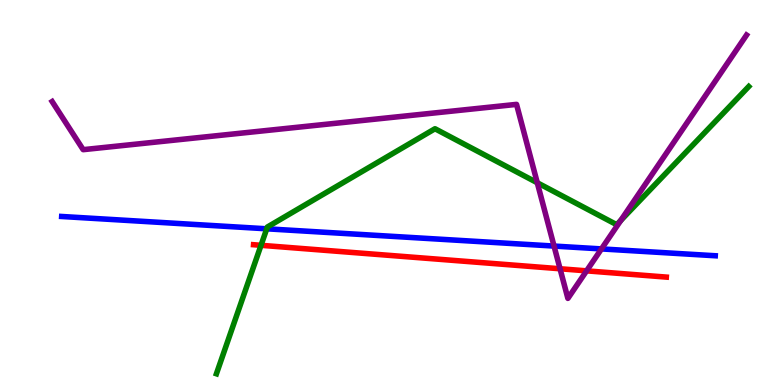[{'lines': ['blue', 'red'], 'intersections': []}, {'lines': ['green', 'red'], 'intersections': [{'x': 3.37, 'y': 3.63}]}, {'lines': ['purple', 'red'], 'intersections': [{'x': 7.23, 'y': 3.02}, {'x': 7.57, 'y': 2.97}]}, {'lines': ['blue', 'green'], 'intersections': [{'x': 3.44, 'y': 4.06}]}, {'lines': ['blue', 'purple'], 'intersections': [{'x': 7.15, 'y': 3.61}, {'x': 7.76, 'y': 3.53}]}, {'lines': ['green', 'purple'], 'intersections': [{'x': 6.93, 'y': 5.25}, {'x': 8.01, 'y': 4.27}]}]